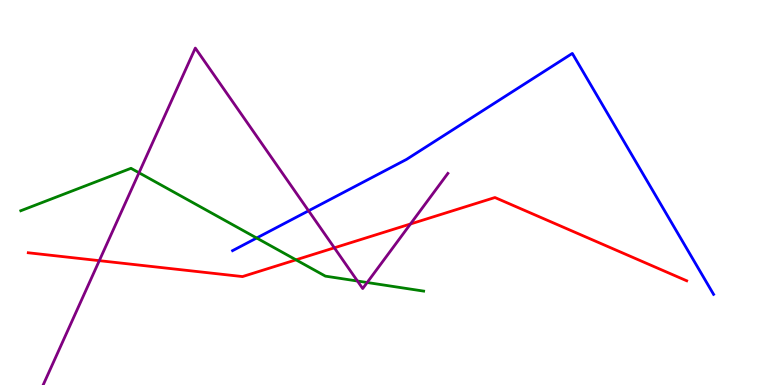[{'lines': ['blue', 'red'], 'intersections': []}, {'lines': ['green', 'red'], 'intersections': [{'x': 3.82, 'y': 3.25}]}, {'lines': ['purple', 'red'], 'intersections': [{'x': 1.28, 'y': 3.23}, {'x': 4.31, 'y': 3.56}, {'x': 5.3, 'y': 4.18}]}, {'lines': ['blue', 'green'], 'intersections': [{'x': 3.31, 'y': 3.82}]}, {'lines': ['blue', 'purple'], 'intersections': [{'x': 3.98, 'y': 4.53}]}, {'lines': ['green', 'purple'], 'intersections': [{'x': 1.79, 'y': 5.51}, {'x': 4.61, 'y': 2.7}, {'x': 4.74, 'y': 2.66}]}]